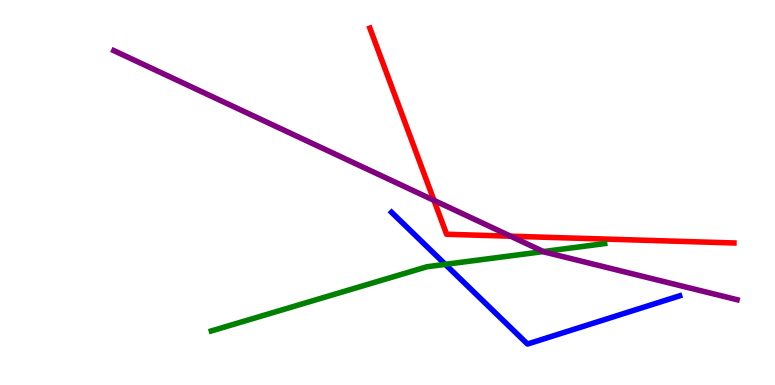[{'lines': ['blue', 'red'], 'intersections': []}, {'lines': ['green', 'red'], 'intersections': []}, {'lines': ['purple', 'red'], 'intersections': [{'x': 5.6, 'y': 4.8}, {'x': 6.59, 'y': 3.86}]}, {'lines': ['blue', 'green'], 'intersections': [{'x': 5.75, 'y': 3.13}]}, {'lines': ['blue', 'purple'], 'intersections': []}, {'lines': ['green', 'purple'], 'intersections': [{'x': 7.01, 'y': 3.47}]}]